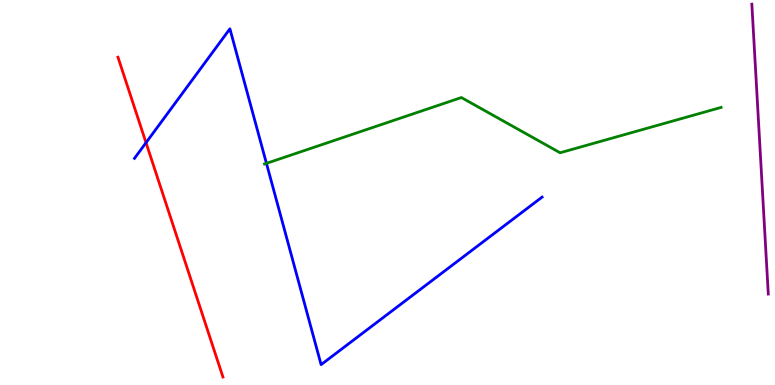[{'lines': ['blue', 'red'], 'intersections': [{'x': 1.88, 'y': 6.29}]}, {'lines': ['green', 'red'], 'intersections': []}, {'lines': ['purple', 'red'], 'intersections': []}, {'lines': ['blue', 'green'], 'intersections': [{'x': 3.44, 'y': 5.76}]}, {'lines': ['blue', 'purple'], 'intersections': []}, {'lines': ['green', 'purple'], 'intersections': []}]